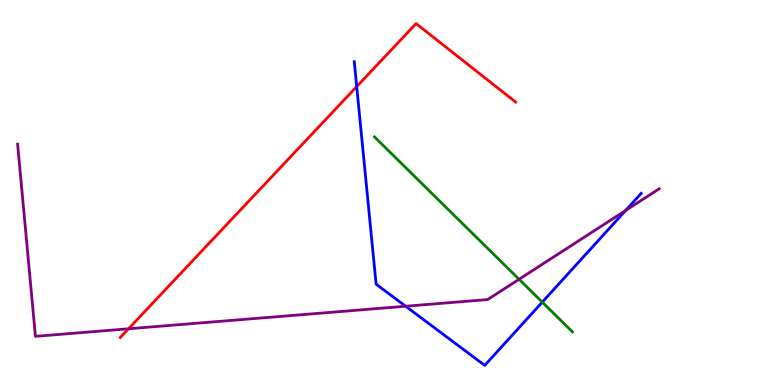[{'lines': ['blue', 'red'], 'intersections': [{'x': 4.6, 'y': 7.75}]}, {'lines': ['green', 'red'], 'intersections': []}, {'lines': ['purple', 'red'], 'intersections': [{'x': 1.66, 'y': 1.46}]}, {'lines': ['blue', 'green'], 'intersections': [{'x': 7.0, 'y': 2.15}]}, {'lines': ['blue', 'purple'], 'intersections': [{'x': 5.23, 'y': 2.05}, {'x': 8.07, 'y': 4.53}]}, {'lines': ['green', 'purple'], 'intersections': [{'x': 6.7, 'y': 2.75}]}]